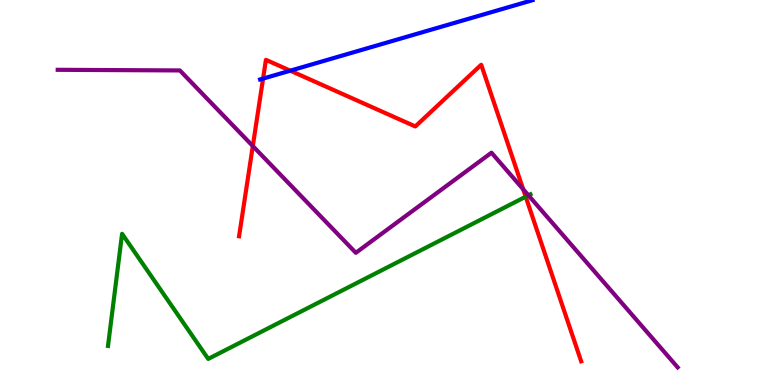[{'lines': ['blue', 'red'], 'intersections': [{'x': 3.39, 'y': 7.96}, {'x': 3.75, 'y': 8.16}]}, {'lines': ['green', 'red'], 'intersections': [{'x': 6.78, 'y': 4.89}]}, {'lines': ['purple', 'red'], 'intersections': [{'x': 3.26, 'y': 6.21}, {'x': 6.75, 'y': 5.08}]}, {'lines': ['blue', 'green'], 'intersections': []}, {'lines': ['blue', 'purple'], 'intersections': []}, {'lines': ['green', 'purple'], 'intersections': [{'x': 6.82, 'y': 4.93}]}]